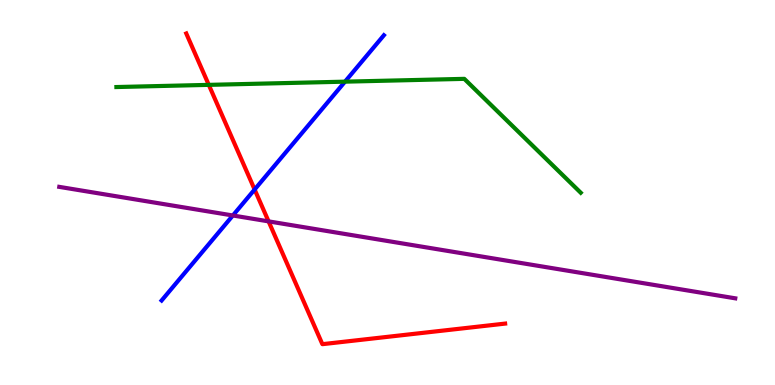[{'lines': ['blue', 'red'], 'intersections': [{'x': 3.29, 'y': 5.08}]}, {'lines': ['green', 'red'], 'intersections': [{'x': 2.69, 'y': 7.8}]}, {'lines': ['purple', 'red'], 'intersections': [{'x': 3.47, 'y': 4.25}]}, {'lines': ['blue', 'green'], 'intersections': [{'x': 4.45, 'y': 7.88}]}, {'lines': ['blue', 'purple'], 'intersections': [{'x': 3.0, 'y': 4.4}]}, {'lines': ['green', 'purple'], 'intersections': []}]